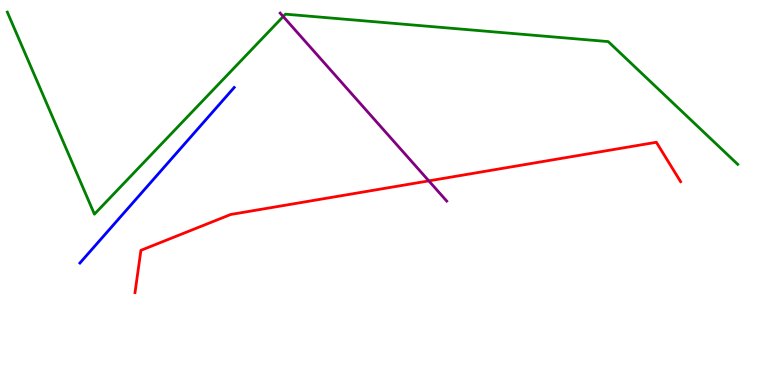[{'lines': ['blue', 'red'], 'intersections': []}, {'lines': ['green', 'red'], 'intersections': []}, {'lines': ['purple', 'red'], 'intersections': [{'x': 5.53, 'y': 5.3}]}, {'lines': ['blue', 'green'], 'intersections': []}, {'lines': ['blue', 'purple'], 'intersections': []}, {'lines': ['green', 'purple'], 'intersections': [{'x': 3.65, 'y': 9.57}]}]